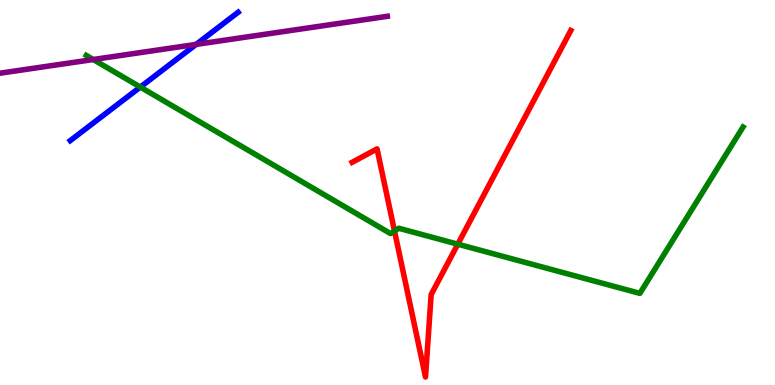[{'lines': ['blue', 'red'], 'intersections': []}, {'lines': ['green', 'red'], 'intersections': [{'x': 5.09, 'y': 4.0}, {'x': 5.91, 'y': 3.66}]}, {'lines': ['purple', 'red'], 'intersections': []}, {'lines': ['blue', 'green'], 'intersections': [{'x': 1.81, 'y': 7.74}]}, {'lines': ['blue', 'purple'], 'intersections': [{'x': 2.53, 'y': 8.85}]}, {'lines': ['green', 'purple'], 'intersections': [{'x': 1.2, 'y': 8.45}]}]